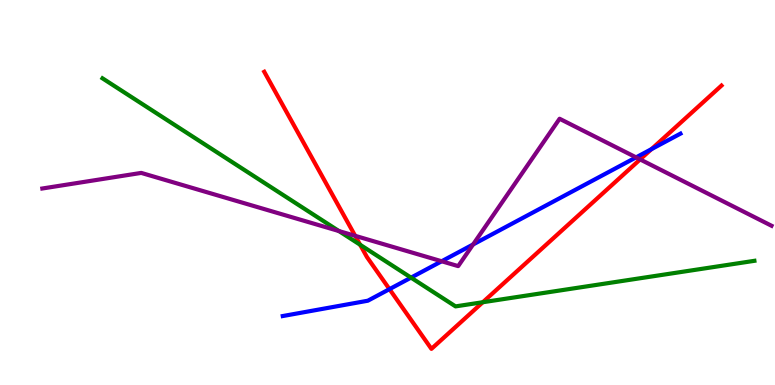[{'lines': ['blue', 'red'], 'intersections': [{'x': 5.03, 'y': 2.49}, {'x': 8.41, 'y': 6.13}]}, {'lines': ['green', 'red'], 'intersections': [{'x': 4.65, 'y': 3.64}, {'x': 6.23, 'y': 2.15}]}, {'lines': ['purple', 'red'], 'intersections': [{'x': 4.58, 'y': 3.87}, {'x': 8.26, 'y': 5.86}]}, {'lines': ['blue', 'green'], 'intersections': [{'x': 5.3, 'y': 2.79}]}, {'lines': ['blue', 'purple'], 'intersections': [{'x': 5.7, 'y': 3.21}, {'x': 6.1, 'y': 3.65}, {'x': 8.21, 'y': 5.91}]}, {'lines': ['green', 'purple'], 'intersections': [{'x': 4.37, 'y': 4.0}]}]